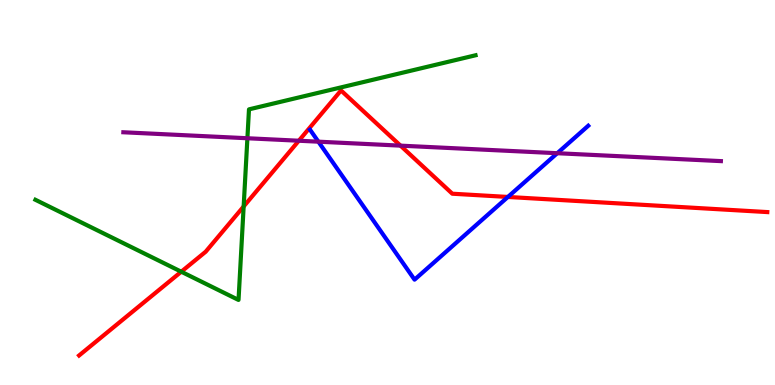[{'lines': ['blue', 'red'], 'intersections': [{'x': 6.55, 'y': 4.88}]}, {'lines': ['green', 'red'], 'intersections': [{'x': 2.34, 'y': 2.94}, {'x': 3.14, 'y': 4.64}]}, {'lines': ['purple', 'red'], 'intersections': [{'x': 3.86, 'y': 6.34}, {'x': 5.17, 'y': 6.22}]}, {'lines': ['blue', 'green'], 'intersections': []}, {'lines': ['blue', 'purple'], 'intersections': [{'x': 4.11, 'y': 6.32}, {'x': 7.19, 'y': 6.02}]}, {'lines': ['green', 'purple'], 'intersections': [{'x': 3.19, 'y': 6.41}]}]